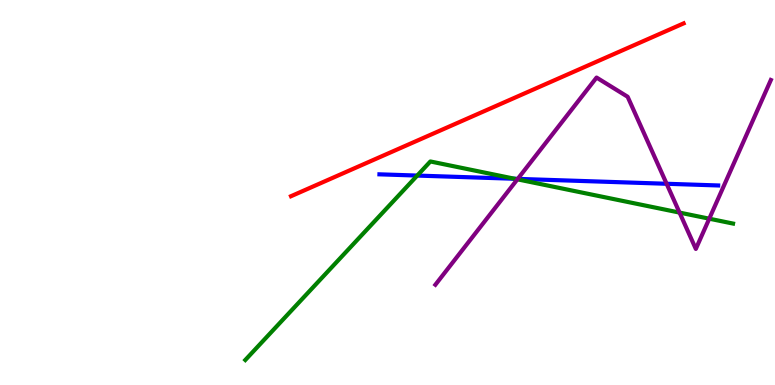[{'lines': ['blue', 'red'], 'intersections': []}, {'lines': ['green', 'red'], 'intersections': []}, {'lines': ['purple', 'red'], 'intersections': []}, {'lines': ['blue', 'green'], 'intersections': [{'x': 5.38, 'y': 5.44}, {'x': 6.64, 'y': 5.36}]}, {'lines': ['blue', 'purple'], 'intersections': [{'x': 6.68, 'y': 5.35}, {'x': 8.6, 'y': 5.23}]}, {'lines': ['green', 'purple'], 'intersections': [{'x': 6.68, 'y': 5.34}, {'x': 8.77, 'y': 4.48}, {'x': 9.15, 'y': 4.32}]}]